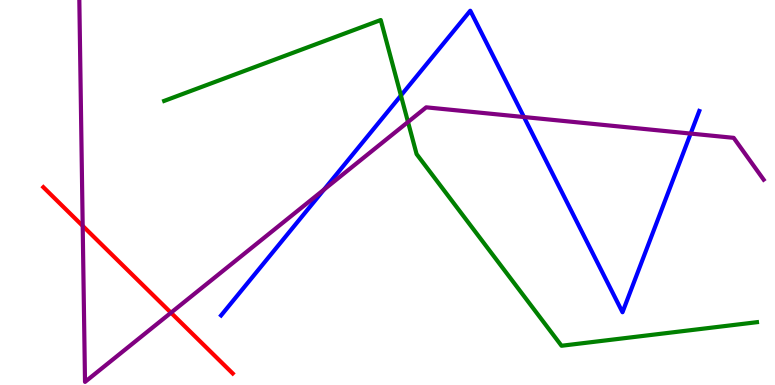[{'lines': ['blue', 'red'], 'intersections': []}, {'lines': ['green', 'red'], 'intersections': []}, {'lines': ['purple', 'red'], 'intersections': [{'x': 1.07, 'y': 4.13}, {'x': 2.21, 'y': 1.88}]}, {'lines': ['blue', 'green'], 'intersections': [{'x': 5.17, 'y': 7.52}]}, {'lines': ['blue', 'purple'], 'intersections': [{'x': 4.18, 'y': 5.08}, {'x': 6.76, 'y': 6.96}, {'x': 8.91, 'y': 6.53}]}, {'lines': ['green', 'purple'], 'intersections': [{'x': 5.26, 'y': 6.83}]}]